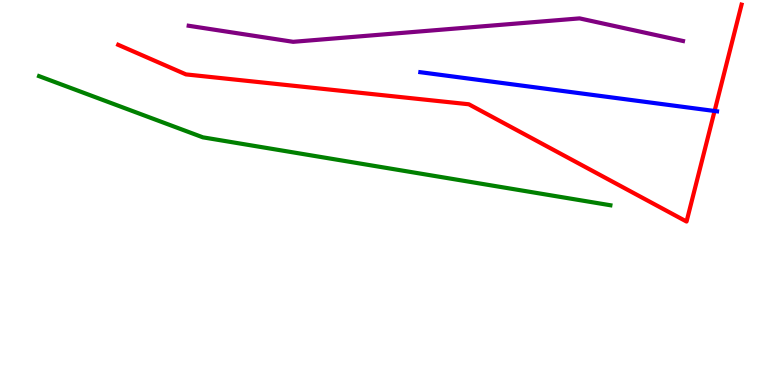[{'lines': ['blue', 'red'], 'intersections': [{'x': 9.22, 'y': 7.12}]}, {'lines': ['green', 'red'], 'intersections': []}, {'lines': ['purple', 'red'], 'intersections': []}, {'lines': ['blue', 'green'], 'intersections': []}, {'lines': ['blue', 'purple'], 'intersections': []}, {'lines': ['green', 'purple'], 'intersections': []}]